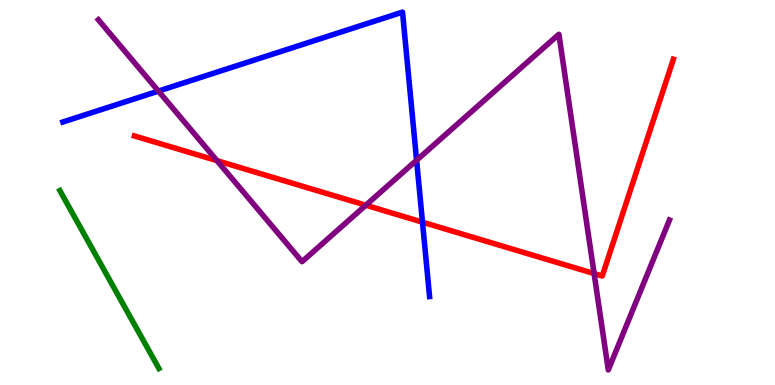[{'lines': ['blue', 'red'], 'intersections': [{'x': 5.45, 'y': 4.23}]}, {'lines': ['green', 'red'], 'intersections': []}, {'lines': ['purple', 'red'], 'intersections': [{'x': 2.8, 'y': 5.83}, {'x': 4.72, 'y': 4.67}, {'x': 7.67, 'y': 2.89}]}, {'lines': ['blue', 'green'], 'intersections': []}, {'lines': ['blue', 'purple'], 'intersections': [{'x': 2.04, 'y': 7.63}, {'x': 5.38, 'y': 5.84}]}, {'lines': ['green', 'purple'], 'intersections': []}]